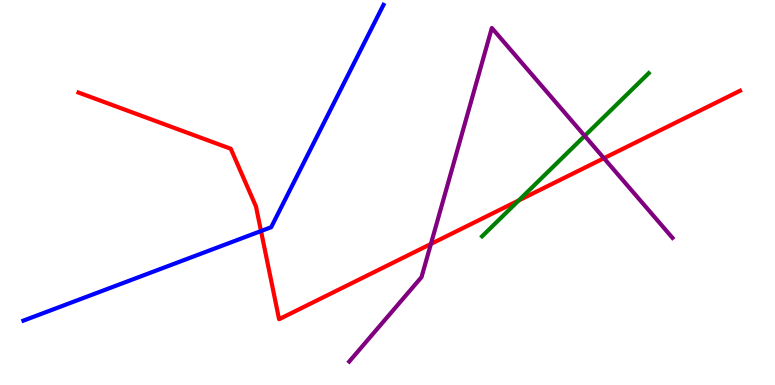[{'lines': ['blue', 'red'], 'intersections': [{'x': 3.37, 'y': 4.0}]}, {'lines': ['green', 'red'], 'intersections': [{'x': 6.69, 'y': 4.79}]}, {'lines': ['purple', 'red'], 'intersections': [{'x': 5.56, 'y': 3.66}, {'x': 7.79, 'y': 5.89}]}, {'lines': ['blue', 'green'], 'intersections': []}, {'lines': ['blue', 'purple'], 'intersections': []}, {'lines': ['green', 'purple'], 'intersections': [{'x': 7.54, 'y': 6.47}]}]